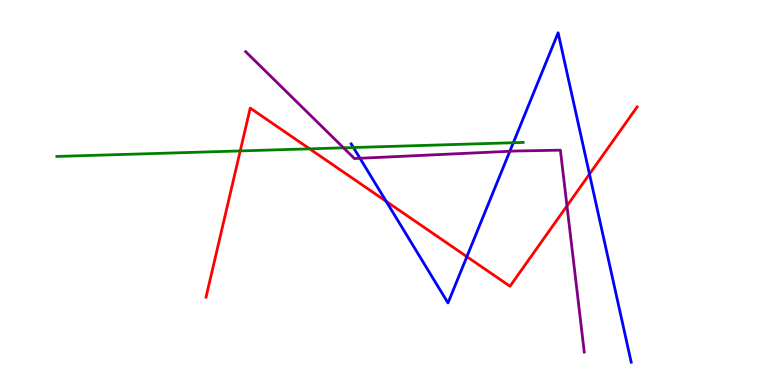[{'lines': ['blue', 'red'], 'intersections': [{'x': 4.98, 'y': 4.77}, {'x': 6.02, 'y': 3.33}, {'x': 7.61, 'y': 5.48}]}, {'lines': ['green', 'red'], 'intersections': [{'x': 3.1, 'y': 6.08}, {'x': 4.0, 'y': 6.13}]}, {'lines': ['purple', 'red'], 'intersections': [{'x': 7.32, 'y': 4.65}]}, {'lines': ['blue', 'green'], 'intersections': [{'x': 4.56, 'y': 6.17}, {'x': 6.62, 'y': 6.29}]}, {'lines': ['blue', 'purple'], 'intersections': [{'x': 4.64, 'y': 5.89}, {'x': 6.58, 'y': 6.07}]}, {'lines': ['green', 'purple'], 'intersections': [{'x': 4.43, 'y': 6.16}]}]